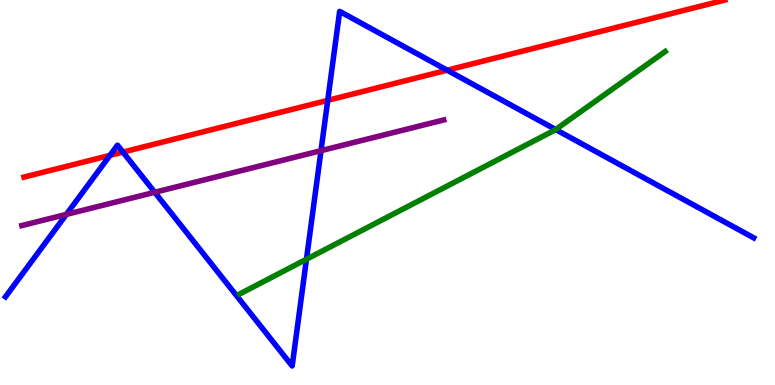[{'lines': ['blue', 'red'], 'intersections': [{'x': 1.42, 'y': 5.96}, {'x': 1.59, 'y': 6.05}, {'x': 4.23, 'y': 7.39}, {'x': 5.77, 'y': 8.18}]}, {'lines': ['green', 'red'], 'intersections': []}, {'lines': ['purple', 'red'], 'intersections': []}, {'lines': ['blue', 'green'], 'intersections': [{'x': 3.95, 'y': 3.27}, {'x': 7.17, 'y': 6.64}]}, {'lines': ['blue', 'purple'], 'intersections': [{'x': 0.856, 'y': 4.43}, {'x': 2.0, 'y': 5.01}, {'x': 4.14, 'y': 6.09}]}, {'lines': ['green', 'purple'], 'intersections': []}]